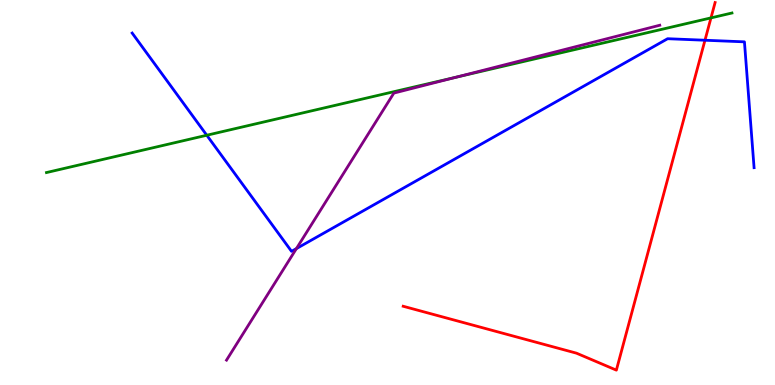[{'lines': ['blue', 'red'], 'intersections': [{'x': 9.1, 'y': 8.95}]}, {'lines': ['green', 'red'], 'intersections': [{'x': 9.17, 'y': 9.54}]}, {'lines': ['purple', 'red'], 'intersections': []}, {'lines': ['blue', 'green'], 'intersections': [{'x': 2.67, 'y': 6.49}]}, {'lines': ['blue', 'purple'], 'intersections': [{'x': 3.82, 'y': 3.54}]}, {'lines': ['green', 'purple'], 'intersections': [{'x': 5.88, 'y': 7.99}]}]